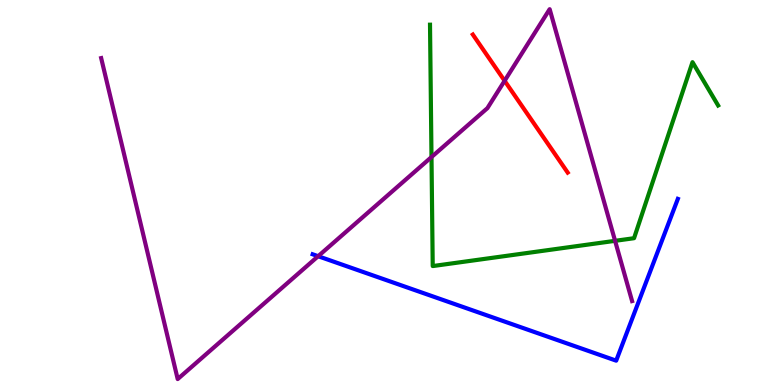[{'lines': ['blue', 'red'], 'intersections': []}, {'lines': ['green', 'red'], 'intersections': []}, {'lines': ['purple', 'red'], 'intersections': [{'x': 6.51, 'y': 7.9}]}, {'lines': ['blue', 'green'], 'intersections': []}, {'lines': ['blue', 'purple'], 'intersections': [{'x': 4.11, 'y': 3.35}]}, {'lines': ['green', 'purple'], 'intersections': [{'x': 5.57, 'y': 5.92}, {'x': 7.94, 'y': 3.74}]}]